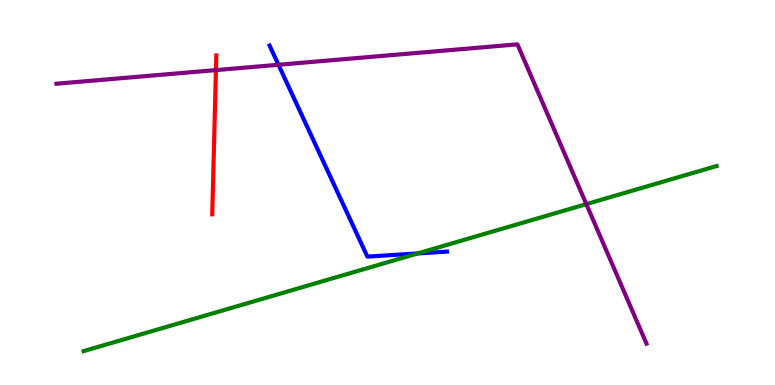[{'lines': ['blue', 'red'], 'intersections': []}, {'lines': ['green', 'red'], 'intersections': []}, {'lines': ['purple', 'red'], 'intersections': [{'x': 2.79, 'y': 8.18}]}, {'lines': ['blue', 'green'], 'intersections': [{'x': 5.39, 'y': 3.42}]}, {'lines': ['blue', 'purple'], 'intersections': [{'x': 3.59, 'y': 8.32}]}, {'lines': ['green', 'purple'], 'intersections': [{'x': 7.57, 'y': 4.7}]}]